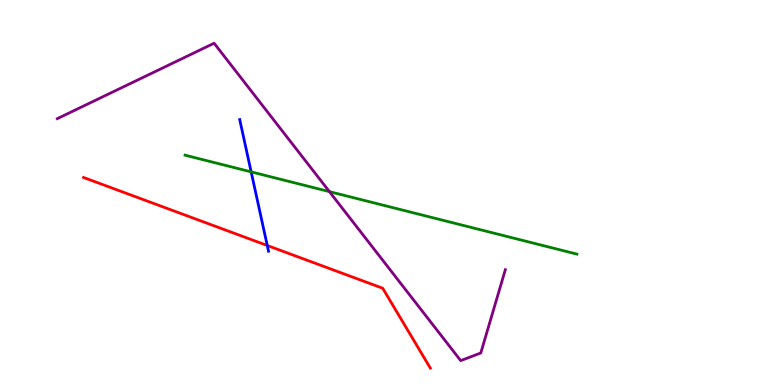[{'lines': ['blue', 'red'], 'intersections': [{'x': 3.45, 'y': 3.62}]}, {'lines': ['green', 'red'], 'intersections': []}, {'lines': ['purple', 'red'], 'intersections': []}, {'lines': ['blue', 'green'], 'intersections': [{'x': 3.24, 'y': 5.54}]}, {'lines': ['blue', 'purple'], 'intersections': []}, {'lines': ['green', 'purple'], 'intersections': [{'x': 4.25, 'y': 5.02}]}]